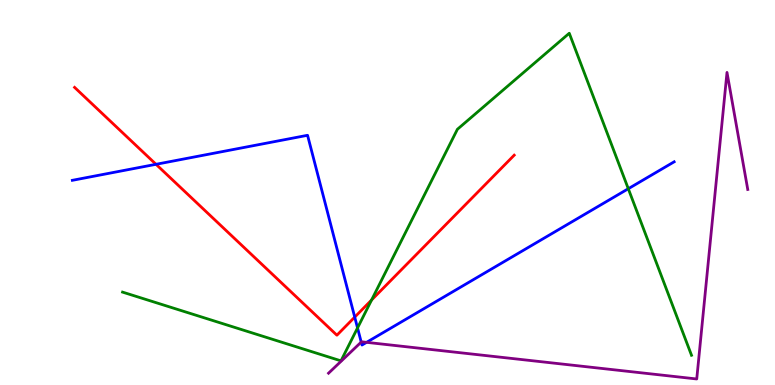[{'lines': ['blue', 'red'], 'intersections': [{'x': 2.01, 'y': 5.73}, {'x': 4.58, 'y': 1.76}]}, {'lines': ['green', 'red'], 'intersections': [{'x': 4.79, 'y': 2.21}]}, {'lines': ['purple', 'red'], 'intersections': []}, {'lines': ['blue', 'green'], 'intersections': [{'x': 4.61, 'y': 1.48}, {'x': 8.11, 'y': 5.1}]}, {'lines': ['blue', 'purple'], 'intersections': [{'x': 4.66, 'y': 1.11}, {'x': 4.73, 'y': 1.11}]}, {'lines': ['green', 'purple'], 'intersections': []}]